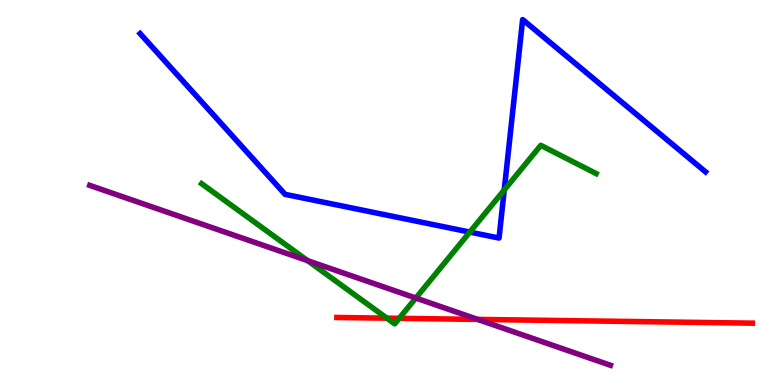[{'lines': ['blue', 'red'], 'intersections': []}, {'lines': ['green', 'red'], 'intersections': [{'x': 4.99, 'y': 1.74}, {'x': 5.15, 'y': 1.73}]}, {'lines': ['purple', 'red'], 'intersections': [{'x': 6.16, 'y': 1.7}]}, {'lines': ['blue', 'green'], 'intersections': [{'x': 6.06, 'y': 3.97}, {'x': 6.51, 'y': 5.06}]}, {'lines': ['blue', 'purple'], 'intersections': []}, {'lines': ['green', 'purple'], 'intersections': [{'x': 3.97, 'y': 3.23}, {'x': 5.37, 'y': 2.26}]}]